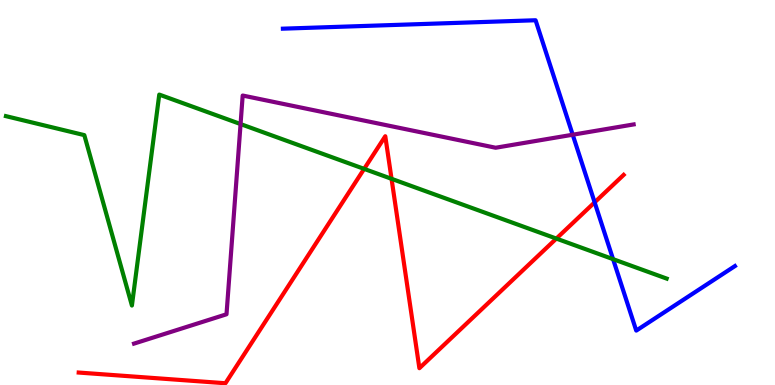[{'lines': ['blue', 'red'], 'intersections': [{'x': 7.67, 'y': 4.74}]}, {'lines': ['green', 'red'], 'intersections': [{'x': 4.7, 'y': 5.61}, {'x': 5.05, 'y': 5.36}, {'x': 7.18, 'y': 3.8}]}, {'lines': ['purple', 'red'], 'intersections': []}, {'lines': ['blue', 'green'], 'intersections': [{'x': 7.91, 'y': 3.27}]}, {'lines': ['blue', 'purple'], 'intersections': [{'x': 7.39, 'y': 6.5}]}, {'lines': ['green', 'purple'], 'intersections': [{'x': 3.1, 'y': 6.78}]}]